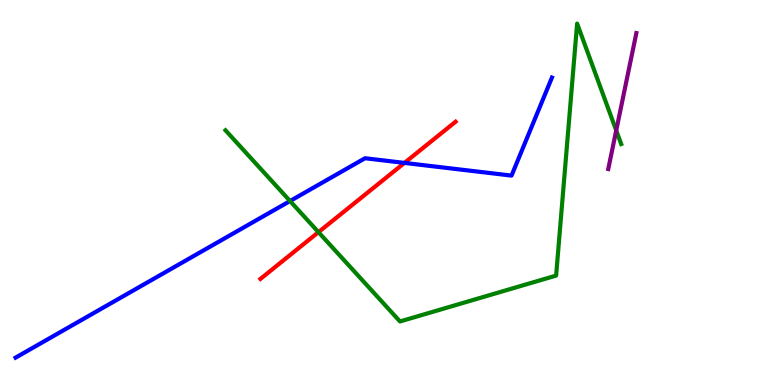[{'lines': ['blue', 'red'], 'intersections': [{'x': 5.22, 'y': 5.77}]}, {'lines': ['green', 'red'], 'intersections': [{'x': 4.11, 'y': 3.97}]}, {'lines': ['purple', 'red'], 'intersections': []}, {'lines': ['blue', 'green'], 'intersections': [{'x': 3.74, 'y': 4.78}]}, {'lines': ['blue', 'purple'], 'intersections': []}, {'lines': ['green', 'purple'], 'intersections': [{'x': 7.95, 'y': 6.61}]}]